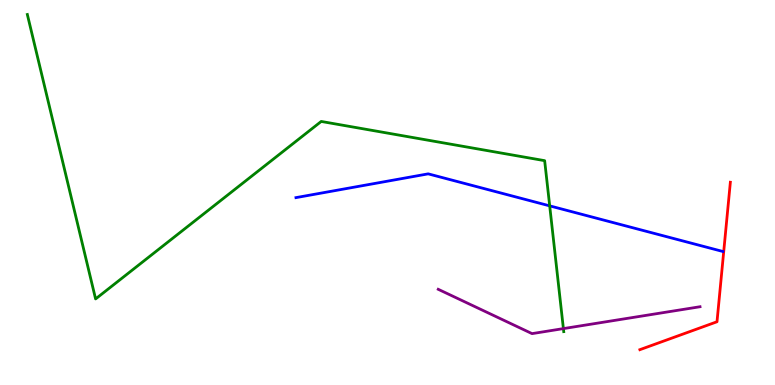[{'lines': ['blue', 'red'], 'intersections': []}, {'lines': ['green', 'red'], 'intersections': []}, {'lines': ['purple', 'red'], 'intersections': []}, {'lines': ['blue', 'green'], 'intersections': [{'x': 7.09, 'y': 4.65}]}, {'lines': ['blue', 'purple'], 'intersections': []}, {'lines': ['green', 'purple'], 'intersections': [{'x': 7.27, 'y': 1.46}]}]